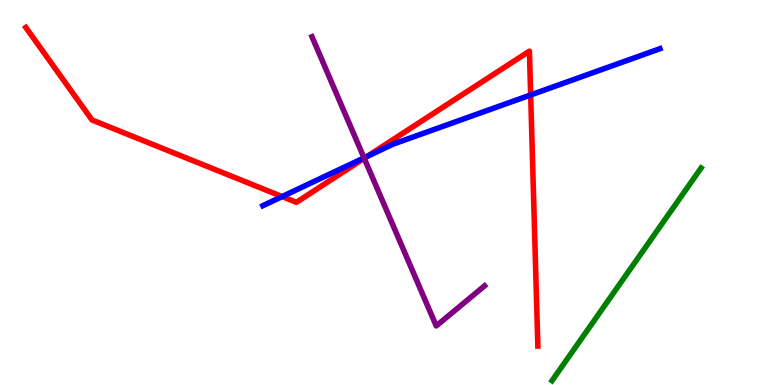[{'lines': ['blue', 'red'], 'intersections': [{'x': 3.64, 'y': 4.89}, {'x': 4.74, 'y': 5.94}, {'x': 6.85, 'y': 7.53}]}, {'lines': ['green', 'red'], 'intersections': []}, {'lines': ['purple', 'red'], 'intersections': [{'x': 4.7, 'y': 5.89}]}, {'lines': ['blue', 'green'], 'intersections': []}, {'lines': ['blue', 'purple'], 'intersections': [{'x': 4.7, 'y': 5.9}]}, {'lines': ['green', 'purple'], 'intersections': []}]